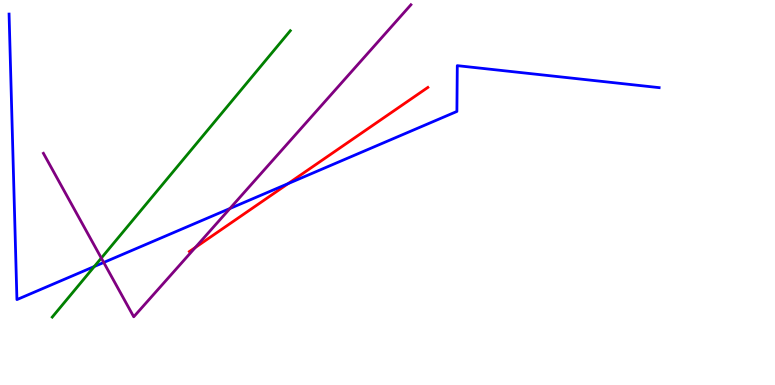[{'lines': ['blue', 'red'], 'intersections': [{'x': 3.72, 'y': 5.23}]}, {'lines': ['green', 'red'], 'intersections': []}, {'lines': ['purple', 'red'], 'intersections': [{'x': 2.52, 'y': 3.57}]}, {'lines': ['blue', 'green'], 'intersections': [{'x': 1.22, 'y': 3.08}]}, {'lines': ['blue', 'purple'], 'intersections': [{'x': 1.34, 'y': 3.18}, {'x': 2.97, 'y': 4.58}]}, {'lines': ['green', 'purple'], 'intersections': [{'x': 1.31, 'y': 3.3}]}]